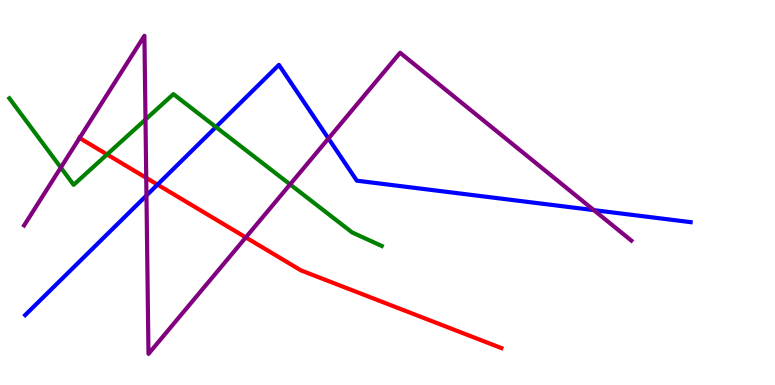[{'lines': ['blue', 'red'], 'intersections': [{'x': 2.03, 'y': 5.2}]}, {'lines': ['green', 'red'], 'intersections': [{'x': 1.38, 'y': 5.99}]}, {'lines': ['purple', 'red'], 'intersections': [{'x': 1.03, 'y': 6.42}, {'x': 1.89, 'y': 5.38}, {'x': 3.17, 'y': 3.83}]}, {'lines': ['blue', 'green'], 'intersections': [{'x': 2.79, 'y': 6.7}]}, {'lines': ['blue', 'purple'], 'intersections': [{'x': 1.89, 'y': 4.92}, {'x': 4.24, 'y': 6.4}, {'x': 7.66, 'y': 4.54}]}, {'lines': ['green', 'purple'], 'intersections': [{'x': 0.785, 'y': 5.65}, {'x': 1.88, 'y': 6.9}, {'x': 3.74, 'y': 5.21}]}]